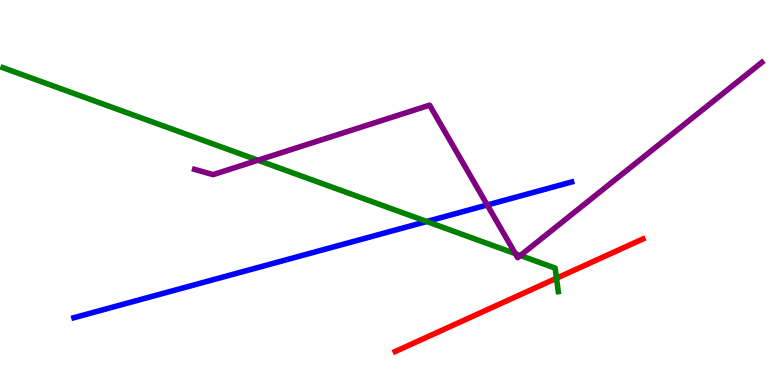[{'lines': ['blue', 'red'], 'intersections': []}, {'lines': ['green', 'red'], 'intersections': [{'x': 7.18, 'y': 2.77}]}, {'lines': ['purple', 'red'], 'intersections': []}, {'lines': ['blue', 'green'], 'intersections': [{'x': 5.51, 'y': 4.25}]}, {'lines': ['blue', 'purple'], 'intersections': [{'x': 6.29, 'y': 4.68}]}, {'lines': ['green', 'purple'], 'intersections': [{'x': 3.33, 'y': 5.84}, {'x': 6.65, 'y': 3.41}, {'x': 6.72, 'y': 3.36}]}]